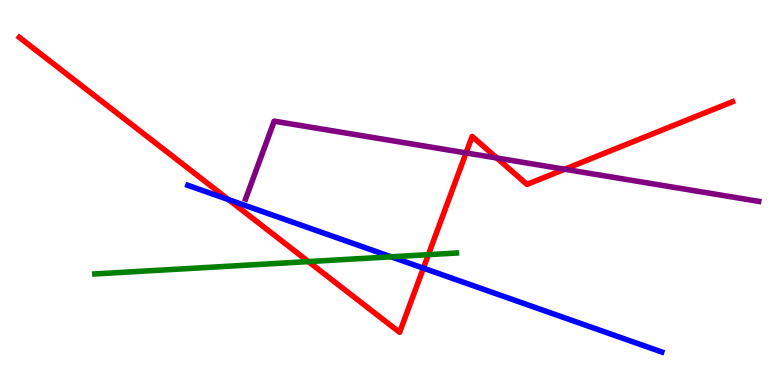[{'lines': ['blue', 'red'], 'intersections': [{'x': 2.95, 'y': 4.82}, {'x': 5.46, 'y': 3.04}]}, {'lines': ['green', 'red'], 'intersections': [{'x': 3.98, 'y': 3.21}, {'x': 5.53, 'y': 3.39}]}, {'lines': ['purple', 'red'], 'intersections': [{'x': 6.01, 'y': 6.03}, {'x': 6.41, 'y': 5.9}, {'x': 7.29, 'y': 5.6}]}, {'lines': ['blue', 'green'], 'intersections': [{'x': 5.05, 'y': 3.33}]}, {'lines': ['blue', 'purple'], 'intersections': []}, {'lines': ['green', 'purple'], 'intersections': []}]